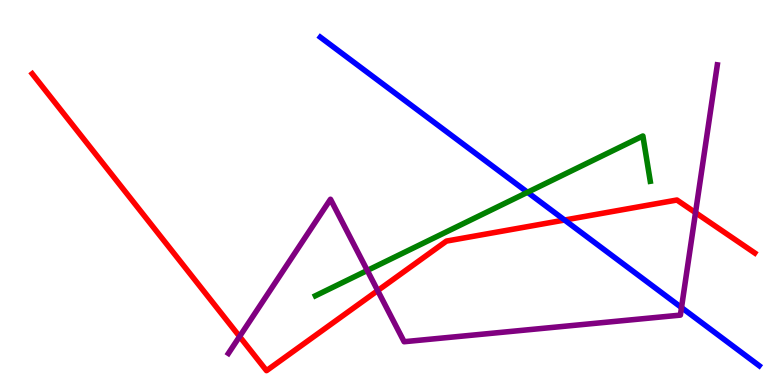[{'lines': ['blue', 'red'], 'intersections': [{'x': 7.29, 'y': 4.28}]}, {'lines': ['green', 'red'], 'intersections': []}, {'lines': ['purple', 'red'], 'intersections': [{'x': 3.09, 'y': 1.26}, {'x': 4.87, 'y': 2.45}, {'x': 8.97, 'y': 4.48}]}, {'lines': ['blue', 'green'], 'intersections': [{'x': 6.81, 'y': 5.01}]}, {'lines': ['blue', 'purple'], 'intersections': [{'x': 8.79, 'y': 2.01}]}, {'lines': ['green', 'purple'], 'intersections': [{'x': 4.74, 'y': 2.98}]}]